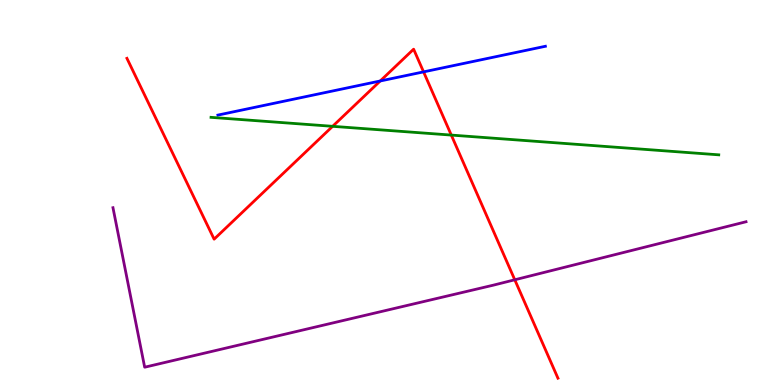[{'lines': ['blue', 'red'], 'intersections': [{'x': 4.91, 'y': 7.9}, {'x': 5.47, 'y': 8.13}]}, {'lines': ['green', 'red'], 'intersections': [{'x': 4.29, 'y': 6.72}, {'x': 5.82, 'y': 6.49}]}, {'lines': ['purple', 'red'], 'intersections': [{'x': 6.64, 'y': 2.73}]}, {'lines': ['blue', 'green'], 'intersections': []}, {'lines': ['blue', 'purple'], 'intersections': []}, {'lines': ['green', 'purple'], 'intersections': []}]